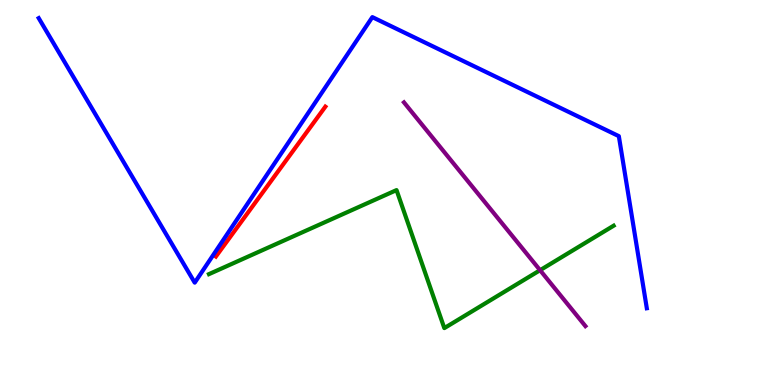[{'lines': ['blue', 'red'], 'intersections': []}, {'lines': ['green', 'red'], 'intersections': []}, {'lines': ['purple', 'red'], 'intersections': []}, {'lines': ['blue', 'green'], 'intersections': []}, {'lines': ['blue', 'purple'], 'intersections': []}, {'lines': ['green', 'purple'], 'intersections': [{'x': 6.97, 'y': 2.98}]}]